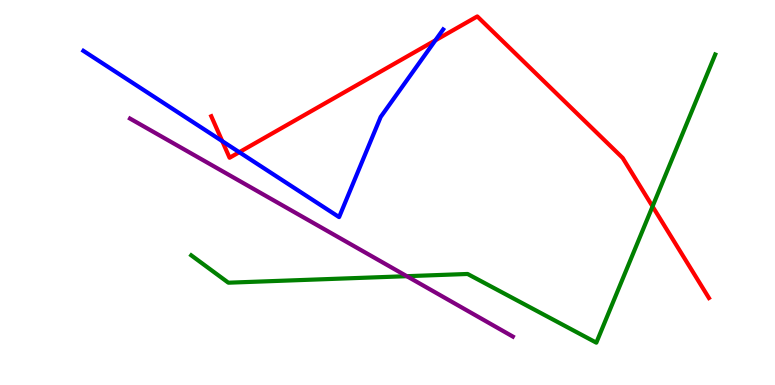[{'lines': ['blue', 'red'], 'intersections': [{'x': 2.87, 'y': 6.33}, {'x': 3.09, 'y': 6.05}, {'x': 5.62, 'y': 8.95}]}, {'lines': ['green', 'red'], 'intersections': [{'x': 8.42, 'y': 4.64}]}, {'lines': ['purple', 'red'], 'intersections': []}, {'lines': ['blue', 'green'], 'intersections': []}, {'lines': ['blue', 'purple'], 'intersections': []}, {'lines': ['green', 'purple'], 'intersections': [{'x': 5.25, 'y': 2.83}]}]